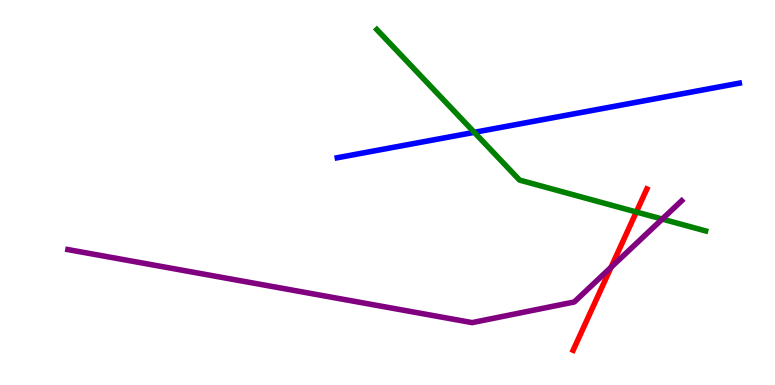[{'lines': ['blue', 'red'], 'intersections': []}, {'lines': ['green', 'red'], 'intersections': [{'x': 8.21, 'y': 4.49}]}, {'lines': ['purple', 'red'], 'intersections': [{'x': 7.88, 'y': 3.06}]}, {'lines': ['blue', 'green'], 'intersections': [{'x': 6.12, 'y': 6.56}]}, {'lines': ['blue', 'purple'], 'intersections': []}, {'lines': ['green', 'purple'], 'intersections': [{'x': 8.54, 'y': 4.31}]}]